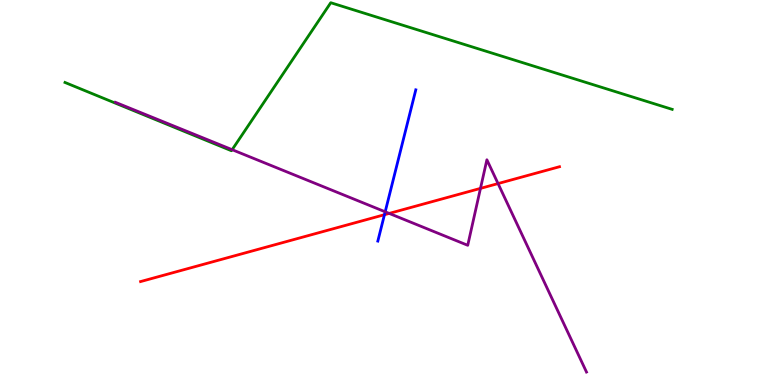[{'lines': ['blue', 'red'], 'intersections': [{'x': 4.96, 'y': 4.42}]}, {'lines': ['green', 'red'], 'intersections': []}, {'lines': ['purple', 'red'], 'intersections': [{'x': 5.02, 'y': 4.46}, {'x': 6.2, 'y': 5.11}, {'x': 6.43, 'y': 5.23}]}, {'lines': ['blue', 'green'], 'intersections': []}, {'lines': ['blue', 'purple'], 'intersections': [{'x': 4.97, 'y': 4.5}]}, {'lines': ['green', 'purple'], 'intersections': [{'x': 3.0, 'y': 6.11}]}]